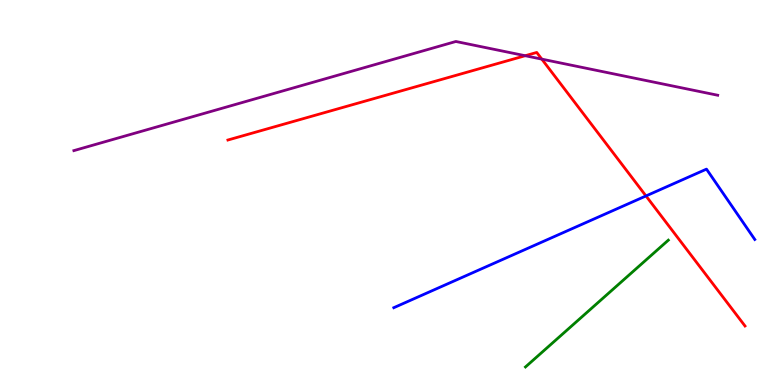[{'lines': ['blue', 'red'], 'intersections': [{'x': 8.34, 'y': 4.91}]}, {'lines': ['green', 'red'], 'intersections': []}, {'lines': ['purple', 'red'], 'intersections': [{'x': 6.78, 'y': 8.55}, {'x': 6.99, 'y': 8.46}]}, {'lines': ['blue', 'green'], 'intersections': []}, {'lines': ['blue', 'purple'], 'intersections': []}, {'lines': ['green', 'purple'], 'intersections': []}]